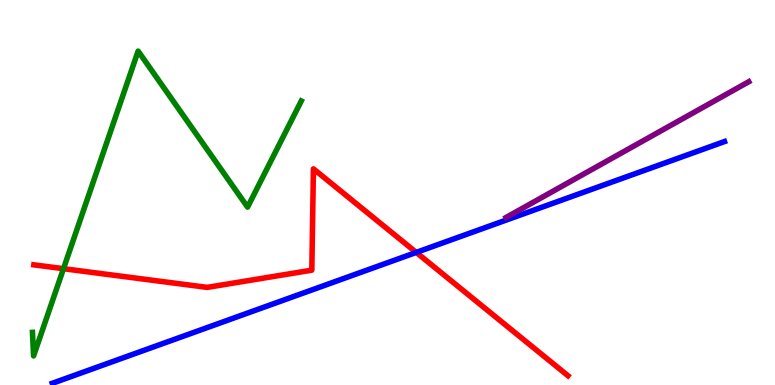[{'lines': ['blue', 'red'], 'intersections': [{'x': 5.37, 'y': 3.44}]}, {'lines': ['green', 'red'], 'intersections': [{'x': 0.819, 'y': 3.02}]}, {'lines': ['purple', 'red'], 'intersections': []}, {'lines': ['blue', 'green'], 'intersections': []}, {'lines': ['blue', 'purple'], 'intersections': []}, {'lines': ['green', 'purple'], 'intersections': []}]